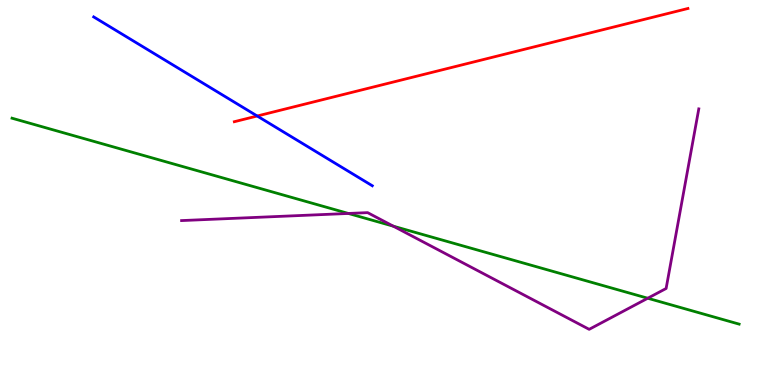[{'lines': ['blue', 'red'], 'intersections': [{'x': 3.32, 'y': 6.99}]}, {'lines': ['green', 'red'], 'intersections': []}, {'lines': ['purple', 'red'], 'intersections': []}, {'lines': ['blue', 'green'], 'intersections': []}, {'lines': ['blue', 'purple'], 'intersections': []}, {'lines': ['green', 'purple'], 'intersections': [{'x': 4.5, 'y': 4.46}, {'x': 5.08, 'y': 4.12}, {'x': 8.36, 'y': 2.25}]}]